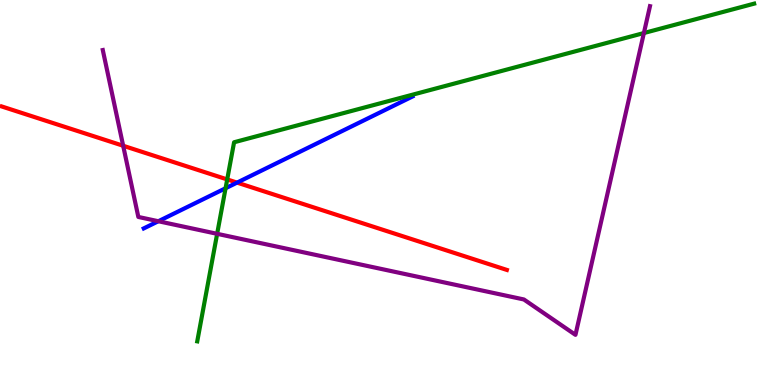[{'lines': ['blue', 'red'], 'intersections': [{'x': 3.06, 'y': 5.26}]}, {'lines': ['green', 'red'], 'intersections': [{'x': 2.93, 'y': 5.34}]}, {'lines': ['purple', 'red'], 'intersections': [{'x': 1.59, 'y': 6.21}]}, {'lines': ['blue', 'green'], 'intersections': [{'x': 2.91, 'y': 5.11}]}, {'lines': ['blue', 'purple'], 'intersections': [{'x': 2.04, 'y': 4.25}]}, {'lines': ['green', 'purple'], 'intersections': [{'x': 2.8, 'y': 3.93}, {'x': 8.31, 'y': 9.14}]}]